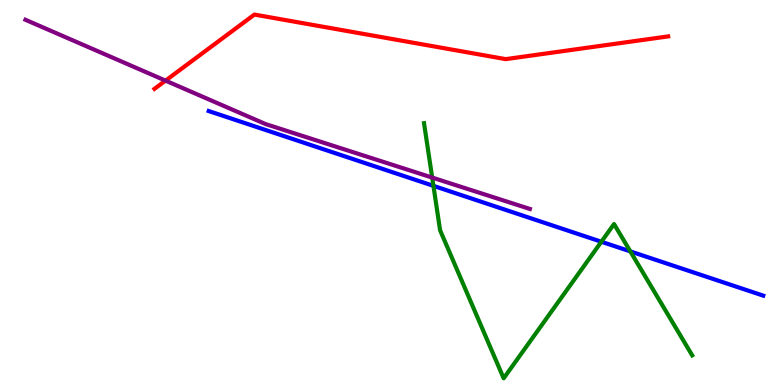[{'lines': ['blue', 'red'], 'intersections': []}, {'lines': ['green', 'red'], 'intersections': []}, {'lines': ['purple', 'red'], 'intersections': [{'x': 2.14, 'y': 7.91}]}, {'lines': ['blue', 'green'], 'intersections': [{'x': 5.59, 'y': 5.17}, {'x': 7.76, 'y': 3.72}, {'x': 8.13, 'y': 3.47}]}, {'lines': ['blue', 'purple'], 'intersections': []}, {'lines': ['green', 'purple'], 'intersections': [{'x': 5.58, 'y': 5.39}]}]